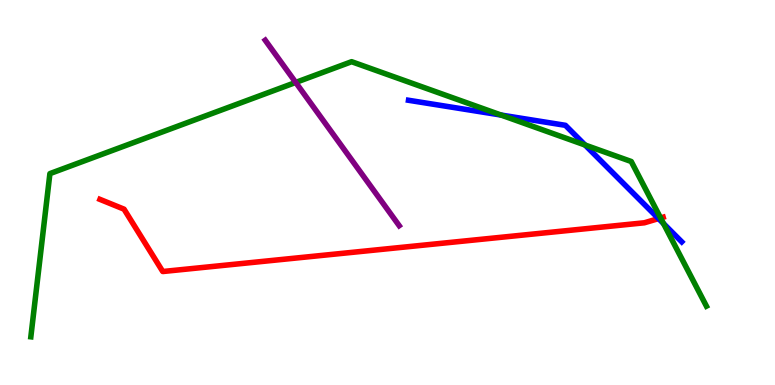[{'lines': ['blue', 'red'], 'intersections': [{'x': 8.5, 'y': 4.32}]}, {'lines': ['green', 'red'], 'intersections': [{'x': 8.52, 'y': 4.34}]}, {'lines': ['purple', 'red'], 'intersections': []}, {'lines': ['blue', 'green'], 'intersections': [{'x': 6.47, 'y': 7.01}, {'x': 7.55, 'y': 6.23}, {'x': 8.56, 'y': 4.19}]}, {'lines': ['blue', 'purple'], 'intersections': []}, {'lines': ['green', 'purple'], 'intersections': [{'x': 3.82, 'y': 7.86}]}]